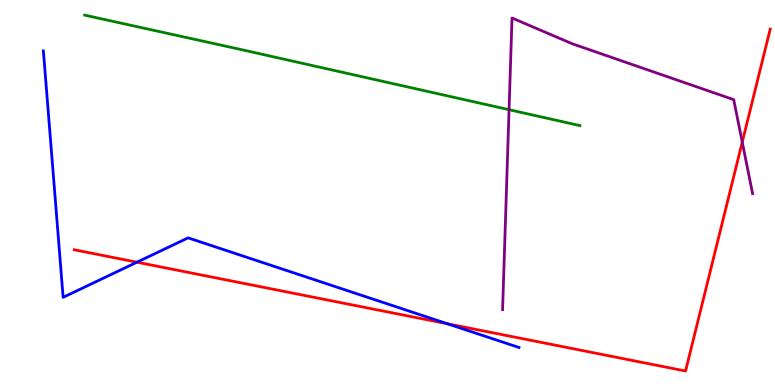[{'lines': ['blue', 'red'], 'intersections': [{'x': 1.77, 'y': 3.19}, {'x': 5.77, 'y': 1.59}]}, {'lines': ['green', 'red'], 'intersections': []}, {'lines': ['purple', 'red'], 'intersections': [{'x': 9.58, 'y': 6.31}]}, {'lines': ['blue', 'green'], 'intersections': []}, {'lines': ['blue', 'purple'], 'intersections': []}, {'lines': ['green', 'purple'], 'intersections': [{'x': 6.57, 'y': 7.15}]}]